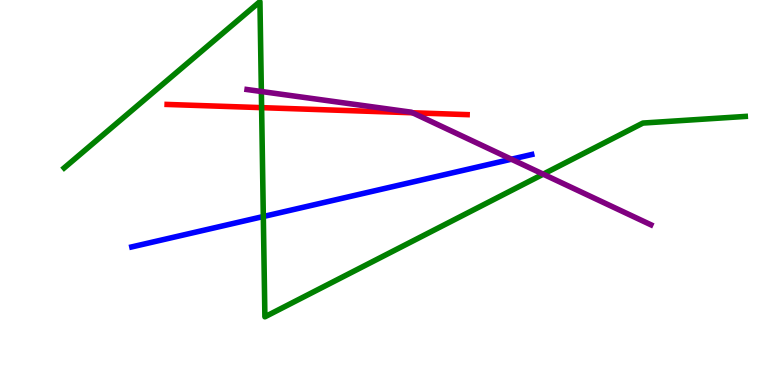[{'lines': ['blue', 'red'], 'intersections': []}, {'lines': ['green', 'red'], 'intersections': [{'x': 3.38, 'y': 7.2}]}, {'lines': ['purple', 'red'], 'intersections': [{'x': 5.32, 'y': 7.07}]}, {'lines': ['blue', 'green'], 'intersections': [{'x': 3.4, 'y': 4.38}]}, {'lines': ['blue', 'purple'], 'intersections': [{'x': 6.6, 'y': 5.86}]}, {'lines': ['green', 'purple'], 'intersections': [{'x': 3.37, 'y': 7.62}, {'x': 7.01, 'y': 5.48}]}]